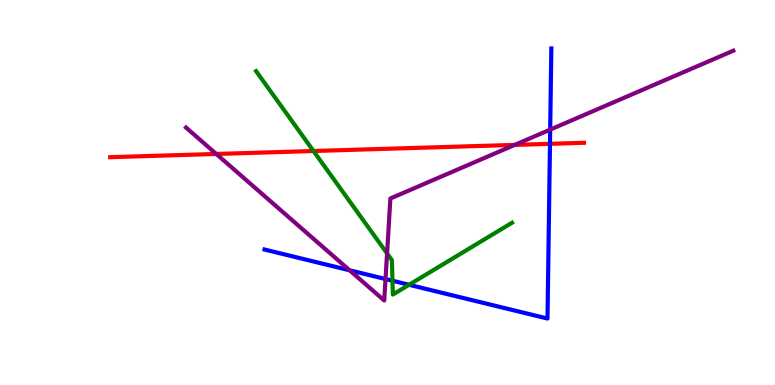[{'lines': ['blue', 'red'], 'intersections': [{'x': 7.1, 'y': 6.26}]}, {'lines': ['green', 'red'], 'intersections': [{'x': 4.04, 'y': 6.08}]}, {'lines': ['purple', 'red'], 'intersections': [{'x': 2.79, 'y': 6.0}, {'x': 6.64, 'y': 6.24}]}, {'lines': ['blue', 'green'], 'intersections': [{'x': 5.06, 'y': 2.71}, {'x': 5.28, 'y': 2.6}]}, {'lines': ['blue', 'purple'], 'intersections': [{'x': 4.51, 'y': 2.98}, {'x': 4.97, 'y': 2.75}, {'x': 7.1, 'y': 6.63}]}, {'lines': ['green', 'purple'], 'intersections': [{'x': 4.99, 'y': 3.42}]}]